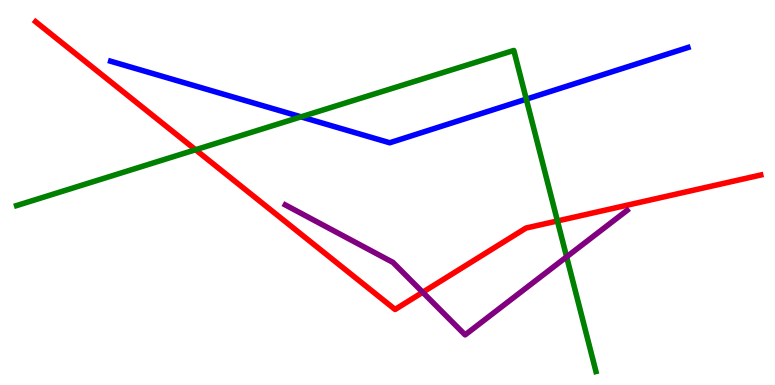[{'lines': ['blue', 'red'], 'intersections': []}, {'lines': ['green', 'red'], 'intersections': [{'x': 2.52, 'y': 6.11}, {'x': 7.19, 'y': 4.26}]}, {'lines': ['purple', 'red'], 'intersections': [{'x': 5.45, 'y': 2.41}]}, {'lines': ['blue', 'green'], 'intersections': [{'x': 3.88, 'y': 6.97}, {'x': 6.79, 'y': 7.42}]}, {'lines': ['blue', 'purple'], 'intersections': []}, {'lines': ['green', 'purple'], 'intersections': [{'x': 7.31, 'y': 3.33}]}]